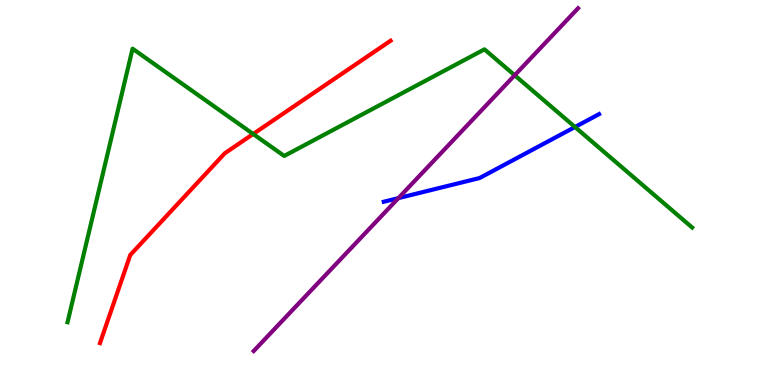[{'lines': ['blue', 'red'], 'intersections': []}, {'lines': ['green', 'red'], 'intersections': [{'x': 3.27, 'y': 6.52}]}, {'lines': ['purple', 'red'], 'intersections': []}, {'lines': ['blue', 'green'], 'intersections': [{'x': 7.42, 'y': 6.7}]}, {'lines': ['blue', 'purple'], 'intersections': [{'x': 5.14, 'y': 4.85}]}, {'lines': ['green', 'purple'], 'intersections': [{'x': 6.64, 'y': 8.05}]}]